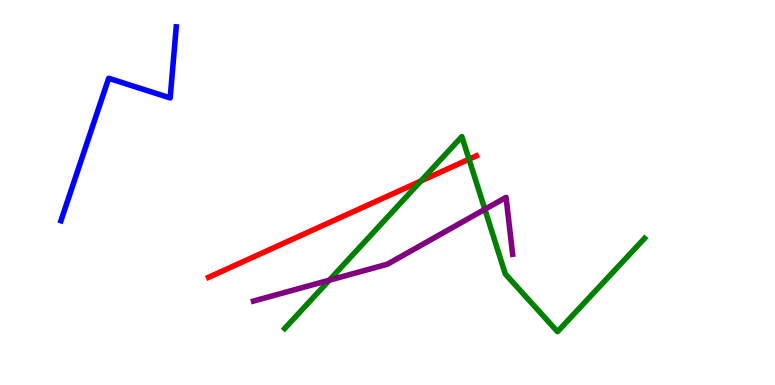[{'lines': ['blue', 'red'], 'intersections': []}, {'lines': ['green', 'red'], 'intersections': [{'x': 5.43, 'y': 5.3}, {'x': 6.05, 'y': 5.86}]}, {'lines': ['purple', 'red'], 'intersections': []}, {'lines': ['blue', 'green'], 'intersections': []}, {'lines': ['blue', 'purple'], 'intersections': []}, {'lines': ['green', 'purple'], 'intersections': [{'x': 4.25, 'y': 2.72}, {'x': 6.26, 'y': 4.56}]}]